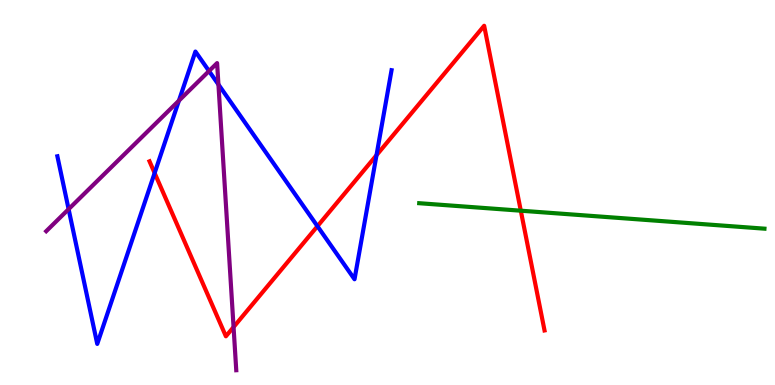[{'lines': ['blue', 'red'], 'intersections': [{'x': 2.0, 'y': 5.51}, {'x': 4.1, 'y': 4.12}, {'x': 4.86, 'y': 5.97}]}, {'lines': ['green', 'red'], 'intersections': [{'x': 6.72, 'y': 4.53}]}, {'lines': ['purple', 'red'], 'intersections': [{'x': 3.01, 'y': 1.5}]}, {'lines': ['blue', 'green'], 'intersections': []}, {'lines': ['blue', 'purple'], 'intersections': [{'x': 0.885, 'y': 4.57}, {'x': 2.31, 'y': 7.39}, {'x': 2.7, 'y': 8.15}, {'x': 2.82, 'y': 7.81}]}, {'lines': ['green', 'purple'], 'intersections': []}]